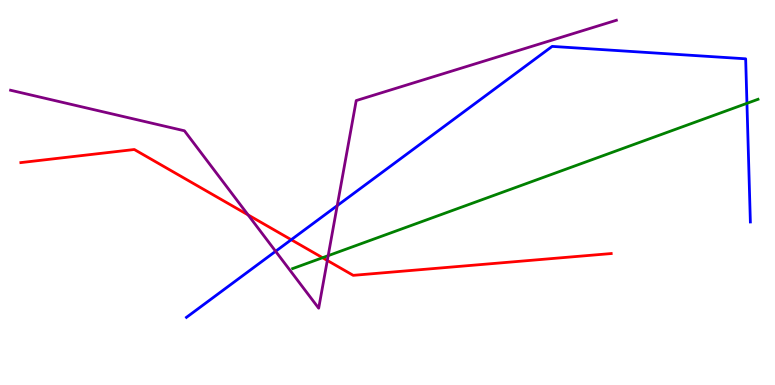[{'lines': ['blue', 'red'], 'intersections': [{'x': 3.76, 'y': 3.77}]}, {'lines': ['green', 'red'], 'intersections': [{'x': 4.16, 'y': 3.31}]}, {'lines': ['purple', 'red'], 'intersections': [{'x': 3.2, 'y': 4.42}, {'x': 4.22, 'y': 3.23}]}, {'lines': ['blue', 'green'], 'intersections': [{'x': 9.64, 'y': 7.32}]}, {'lines': ['blue', 'purple'], 'intersections': [{'x': 3.56, 'y': 3.47}, {'x': 4.35, 'y': 4.66}]}, {'lines': ['green', 'purple'], 'intersections': [{'x': 4.23, 'y': 3.36}]}]